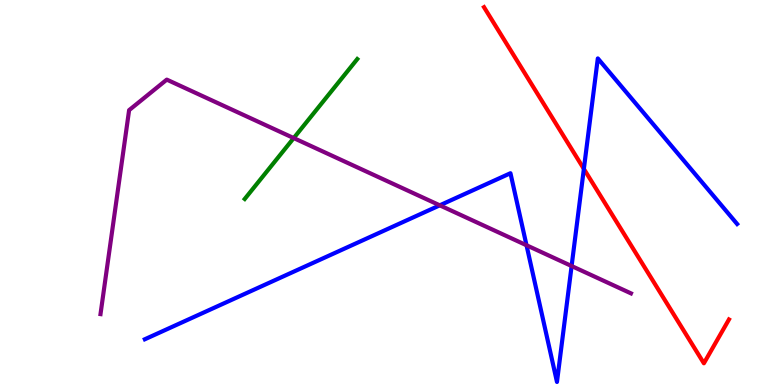[{'lines': ['blue', 'red'], 'intersections': [{'x': 7.53, 'y': 5.61}]}, {'lines': ['green', 'red'], 'intersections': []}, {'lines': ['purple', 'red'], 'intersections': []}, {'lines': ['blue', 'green'], 'intersections': []}, {'lines': ['blue', 'purple'], 'intersections': [{'x': 5.67, 'y': 4.67}, {'x': 6.79, 'y': 3.63}, {'x': 7.38, 'y': 3.09}]}, {'lines': ['green', 'purple'], 'intersections': [{'x': 3.79, 'y': 6.41}]}]